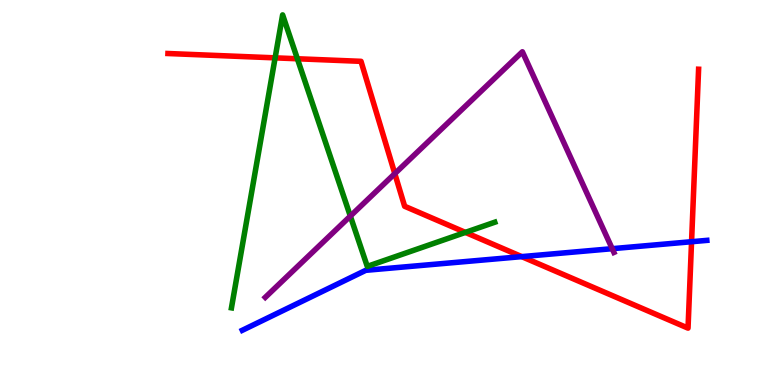[{'lines': ['blue', 'red'], 'intersections': [{'x': 6.73, 'y': 3.33}, {'x': 8.92, 'y': 3.72}]}, {'lines': ['green', 'red'], 'intersections': [{'x': 3.55, 'y': 8.5}, {'x': 3.84, 'y': 8.47}, {'x': 6.01, 'y': 3.96}]}, {'lines': ['purple', 'red'], 'intersections': [{'x': 5.09, 'y': 5.49}]}, {'lines': ['blue', 'green'], 'intersections': []}, {'lines': ['blue', 'purple'], 'intersections': [{'x': 7.9, 'y': 3.54}]}, {'lines': ['green', 'purple'], 'intersections': [{'x': 4.52, 'y': 4.39}]}]